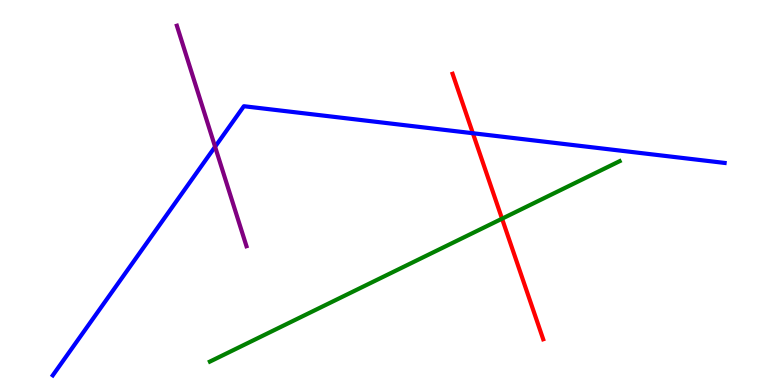[{'lines': ['blue', 'red'], 'intersections': [{'x': 6.1, 'y': 6.54}]}, {'lines': ['green', 'red'], 'intersections': [{'x': 6.48, 'y': 4.32}]}, {'lines': ['purple', 'red'], 'intersections': []}, {'lines': ['blue', 'green'], 'intersections': []}, {'lines': ['blue', 'purple'], 'intersections': [{'x': 2.78, 'y': 6.19}]}, {'lines': ['green', 'purple'], 'intersections': []}]